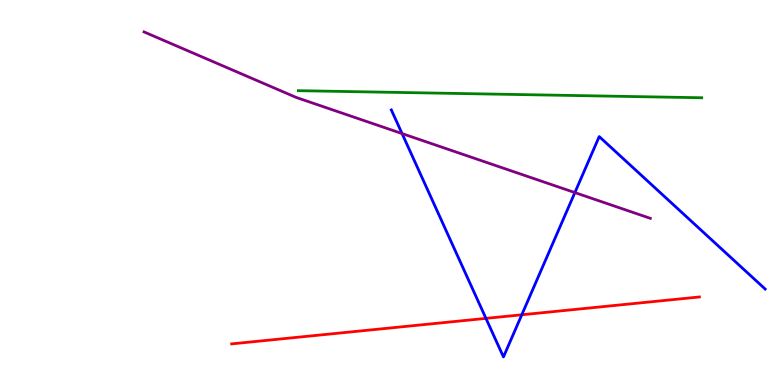[{'lines': ['blue', 'red'], 'intersections': [{'x': 6.27, 'y': 1.73}, {'x': 6.73, 'y': 1.82}]}, {'lines': ['green', 'red'], 'intersections': []}, {'lines': ['purple', 'red'], 'intersections': []}, {'lines': ['blue', 'green'], 'intersections': []}, {'lines': ['blue', 'purple'], 'intersections': [{'x': 5.19, 'y': 6.53}, {'x': 7.42, 'y': 5.0}]}, {'lines': ['green', 'purple'], 'intersections': []}]